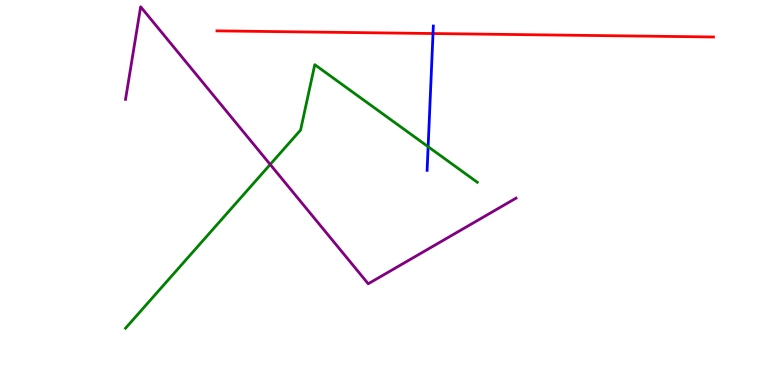[{'lines': ['blue', 'red'], 'intersections': [{'x': 5.59, 'y': 9.13}]}, {'lines': ['green', 'red'], 'intersections': []}, {'lines': ['purple', 'red'], 'intersections': []}, {'lines': ['blue', 'green'], 'intersections': [{'x': 5.52, 'y': 6.19}]}, {'lines': ['blue', 'purple'], 'intersections': []}, {'lines': ['green', 'purple'], 'intersections': [{'x': 3.49, 'y': 5.73}]}]